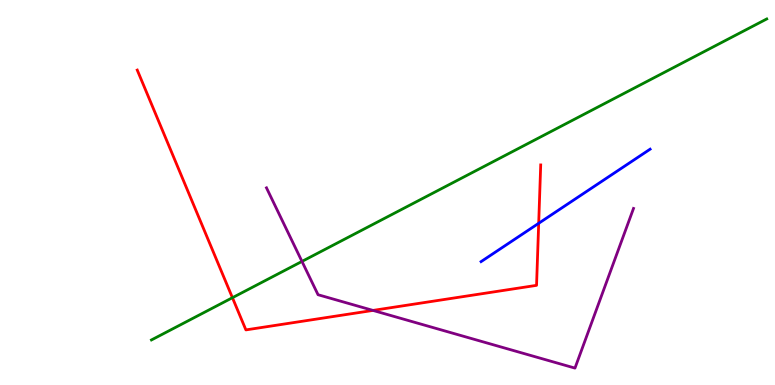[{'lines': ['blue', 'red'], 'intersections': [{'x': 6.95, 'y': 4.2}]}, {'lines': ['green', 'red'], 'intersections': [{'x': 3.0, 'y': 2.27}]}, {'lines': ['purple', 'red'], 'intersections': [{'x': 4.81, 'y': 1.94}]}, {'lines': ['blue', 'green'], 'intersections': []}, {'lines': ['blue', 'purple'], 'intersections': []}, {'lines': ['green', 'purple'], 'intersections': [{'x': 3.9, 'y': 3.21}]}]